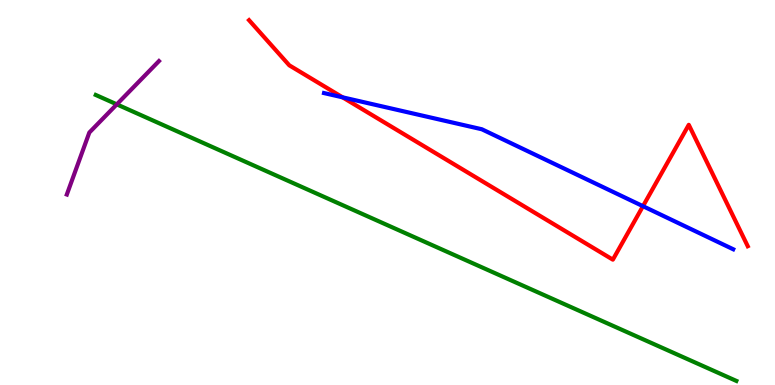[{'lines': ['blue', 'red'], 'intersections': [{'x': 4.42, 'y': 7.47}, {'x': 8.3, 'y': 4.64}]}, {'lines': ['green', 'red'], 'intersections': []}, {'lines': ['purple', 'red'], 'intersections': []}, {'lines': ['blue', 'green'], 'intersections': []}, {'lines': ['blue', 'purple'], 'intersections': []}, {'lines': ['green', 'purple'], 'intersections': [{'x': 1.51, 'y': 7.29}]}]